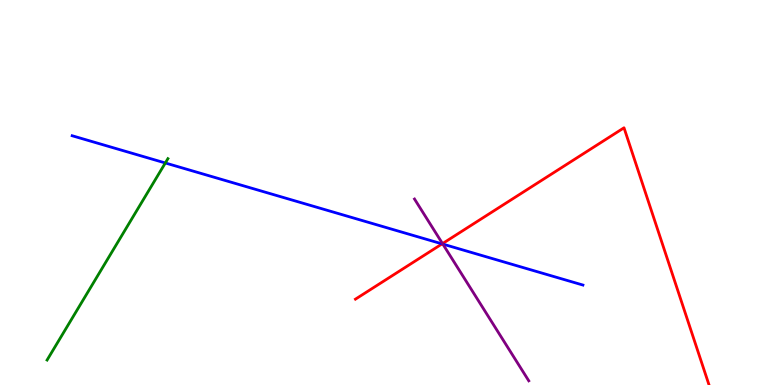[{'lines': ['blue', 'red'], 'intersections': [{'x': 5.7, 'y': 3.67}]}, {'lines': ['green', 'red'], 'intersections': []}, {'lines': ['purple', 'red'], 'intersections': [{'x': 5.71, 'y': 3.67}]}, {'lines': ['blue', 'green'], 'intersections': [{'x': 2.13, 'y': 5.77}]}, {'lines': ['blue', 'purple'], 'intersections': [{'x': 5.71, 'y': 3.66}]}, {'lines': ['green', 'purple'], 'intersections': []}]